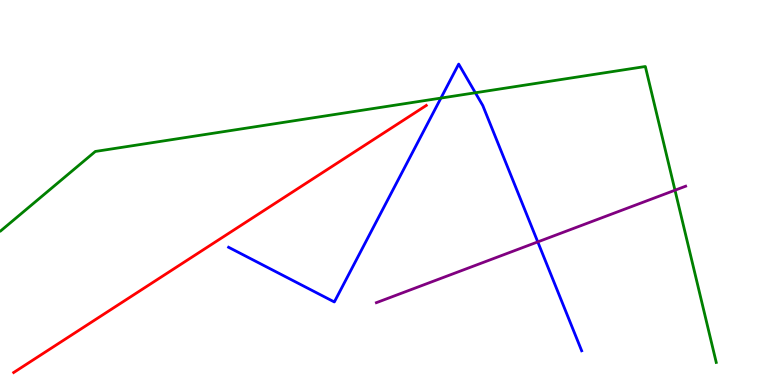[{'lines': ['blue', 'red'], 'intersections': []}, {'lines': ['green', 'red'], 'intersections': []}, {'lines': ['purple', 'red'], 'intersections': []}, {'lines': ['blue', 'green'], 'intersections': [{'x': 5.69, 'y': 7.45}, {'x': 6.13, 'y': 7.59}]}, {'lines': ['blue', 'purple'], 'intersections': [{'x': 6.94, 'y': 3.72}]}, {'lines': ['green', 'purple'], 'intersections': [{'x': 8.71, 'y': 5.06}]}]